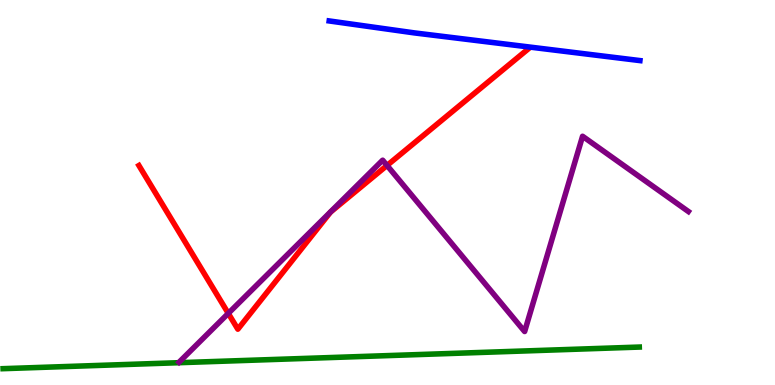[{'lines': ['blue', 'red'], 'intersections': []}, {'lines': ['green', 'red'], 'intersections': []}, {'lines': ['purple', 'red'], 'intersections': [{'x': 2.95, 'y': 1.86}, {'x': 4.99, 'y': 5.7}]}, {'lines': ['blue', 'green'], 'intersections': []}, {'lines': ['blue', 'purple'], 'intersections': []}, {'lines': ['green', 'purple'], 'intersections': []}]